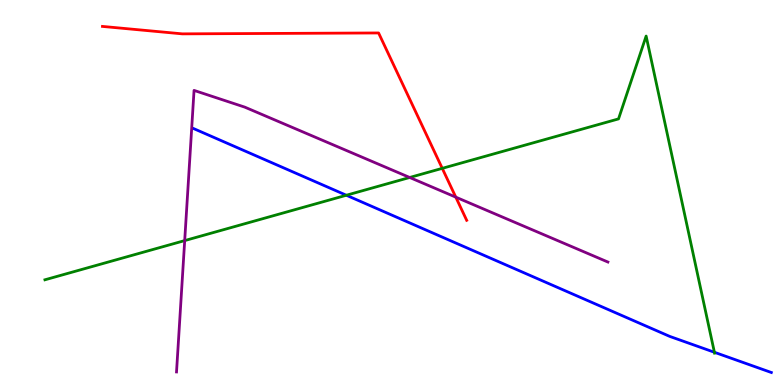[{'lines': ['blue', 'red'], 'intersections': []}, {'lines': ['green', 'red'], 'intersections': [{'x': 5.71, 'y': 5.63}]}, {'lines': ['purple', 'red'], 'intersections': [{'x': 5.88, 'y': 4.88}]}, {'lines': ['blue', 'green'], 'intersections': [{'x': 4.47, 'y': 4.93}, {'x': 9.22, 'y': 0.85}]}, {'lines': ['blue', 'purple'], 'intersections': []}, {'lines': ['green', 'purple'], 'intersections': [{'x': 2.38, 'y': 3.75}, {'x': 5.29, 'y': 5.39}]}]